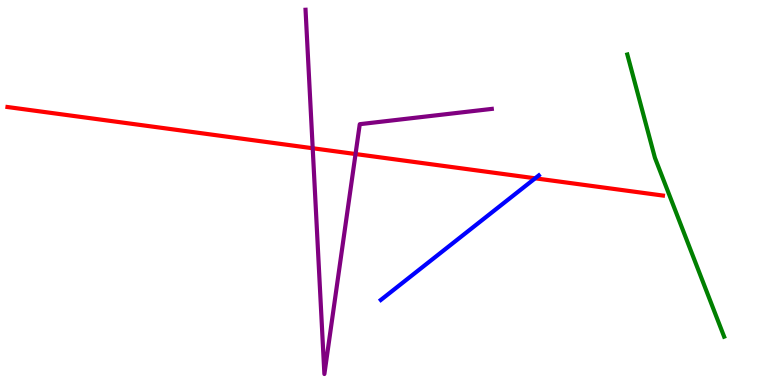[{'lines': ['blue', 'red'], 'intersections': [{'x': 6.91, 'y': 5.37}]}, {'lines': ['green', 'red'], 'intersections': []}, {'lines': ['purple', 'red'], 'intersections': [{'x': 4.03, 'y': 6.15}, {'x': 4.59, 'y': 6.0}]}, {'lines': ['blue', 'green'], 'intersections': []}, {'lines': ['blue', 'purple'], 'intersections': []}, {'lines': ['green', 'purple'], 'intersections': []}]